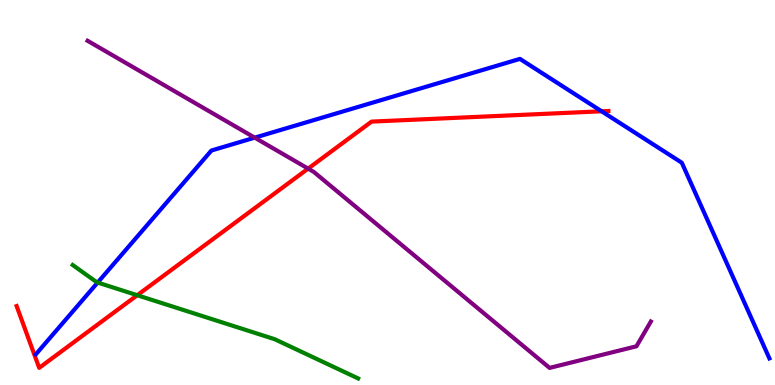[{'lines': ['blue', 'red'], 'intersections': [{'x': 7.76, 'y': 7.11}]}, {'lines': ['green', 'red'], 'intersections': [{'x': 1.77, 'y': 2.33}]}, {'lines': ['purple', 'red'], 'intersections': [{'x': 3.98, 'y': 5.62}]}, {'lines': ['blue', 'green'], 'intersections': [{'x': 1.26, 'y': 2.66}]}, {'lines': ['blue', 'purple'], 'intersections': [{'x': 3.29, 'y': 6.42}]}, {'lines': ['green', 'purple'], 'intersections': []}]